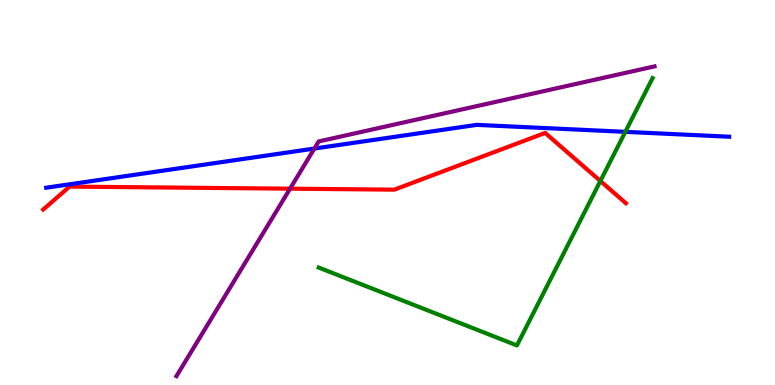[{'lines': ['blue', 'red'], 'intersections': []}, {'lines': ['green', 'red'], 'intersections': [{'x': 7.75, 'y': 5.3}]}, {'lines': ['purple', 'red'], 'intersections': [{'x': 3.74, 'y': 5.1}]}, {'lines': ['blue', 'green'], 'intersections': [{'x': 8.07, 'y': 6.58}]}, {'lines': ['blue', 'purple'], 'intersections': [{'x': 4.06, 'y': 6.14}]}, {'lines': ['green', 'purple'], 'intersections': []}]